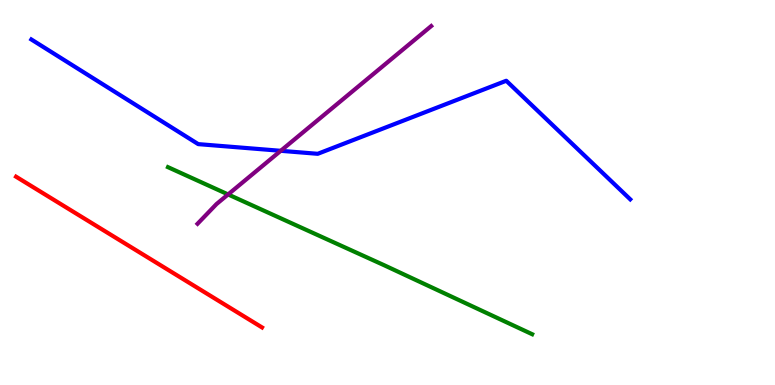[{'lines': ['blue', 'red'], 'intersections': []}, {'lines': ['green', 'red'], 'intersections': []}, {'lines': ['purple', 'red'], 'intersections': []}, {'lines': ['blue', 'green'], 'intersections': []}, {'lines': ['blue', 'purple'], 'intersections': [{'x': 3.62, 'y': 6.08}]}, {'lines': ['green', 'purple'], 'intersections': [{'x': 2.94, 'y': 4.95}]}]